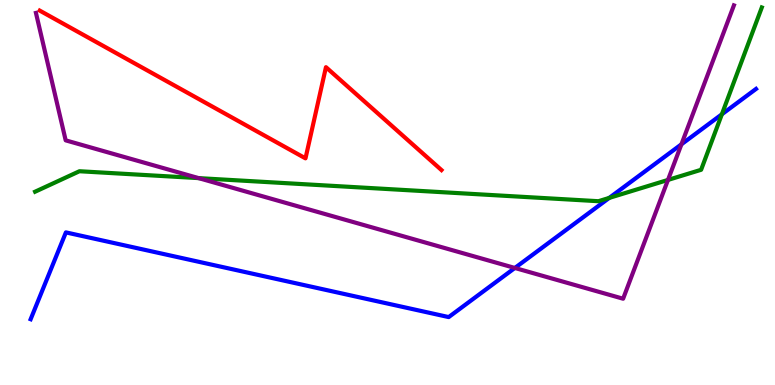[{'lines': ['blue', 'red'], 'intersections': []}, {'lines': ['green', 'red'], 'intersections': []}, {'lines': ['purple', 'red'], 'intersections': []}, {'lines': ['blue', 'green'], 'intersections': [{'x': 7.86, 'y': 4.86}, {'x': 9.31, 'y': 7.03}]}, {'lines': ['blue', 'purple'], 'intersections': [{'x': 6.64, 'y': 3.04}, {'x': 8.79, 'y': 6.25}]}, {'lines': ['green', 'purple'], 'intersections': [{'x': 2.56, 'y': 5.37}, {'x': 8.62, 'y': 5.33}]}]